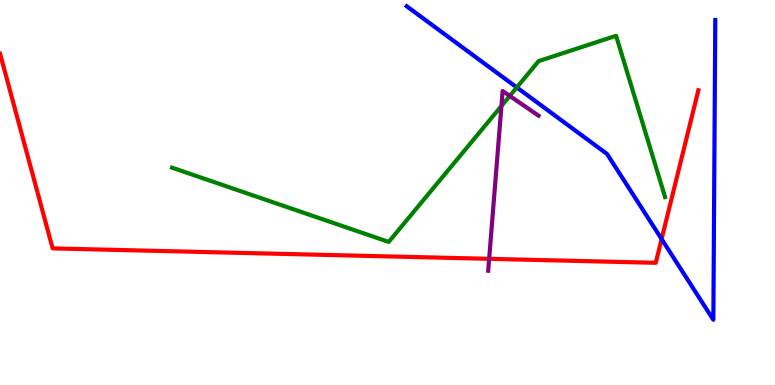[{'lines': ['blue', 'red'], 'intersections': [{'x': 8.54, 'y': 3.79}]}, {'lines': ['green', 'red'], 'intersections': []}, {'lines': ['purple', 'red'], 'intersections': [{'x': 6.31, 'y': 3.28}]}, {'lines': ['blue', 'green'], 'intersections': [{'x': 6.67, 'y': 7.73}]}, {'lines': ['blue', 'purple'], 'intersections': []}, {'lines': ['green', 'purple'], 'intersections': [{'x': 6.47, 'y': 7.25}, {'x': 6.58, 'y': 7.51}]}]